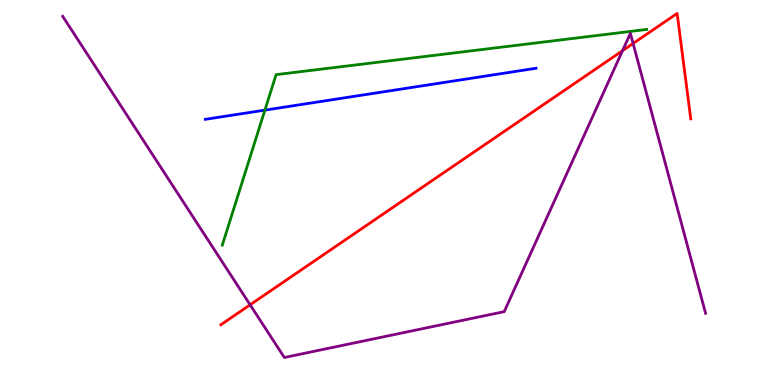[{'lines': ['blue', 'red'], 'intersections': []}, {'lines': ['green', 'red'], 'intersections': []}, {'lines': ['purple', 'red'], 'intersections': [{'x': 3.23, 'y': 2.08}, {'x': 8.03, 'y': 8.68}, {'x': 8.17, 'y': 8.87}]}, {'lines': ['blue', 'green'], 'intersections': [{'x': 3.42, 'y': 7.14}]}, {'lines': ['blue', 'purple'], 'intersections': []}, {'lines': ['green', 'purple'], 'intersections': []}]